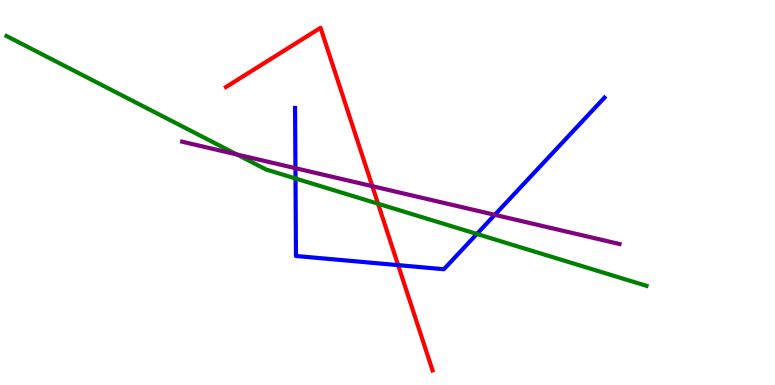[{'lines': ['blue', 'red'], 'intersections': [{'x': 5.14, 'y': 3.11}]}, {'lines': ['green', 'red'], 'intersections': [{'x': 4.88, 'y': 4.71}]}, {'lines': ['purple', 'red'], 'intersections': [{'x': 4.8, 'y': 5.16}]}, {'lines': ['blue', 'green'], 'intersections': [{'x': 3.81, 'y': 5.36}, {'x': 6.15, 'y': 3.92}]}, {'lines': ['blue', 'purple'], 'intersections': [{'x': 3.81, 'y': 5.63}, {'x': 6.38, 'y': 4.42}]}, {'lines': ['green', 'purple'], 'intersections': [{'x': 3.06, 'y': 5.99}]}]